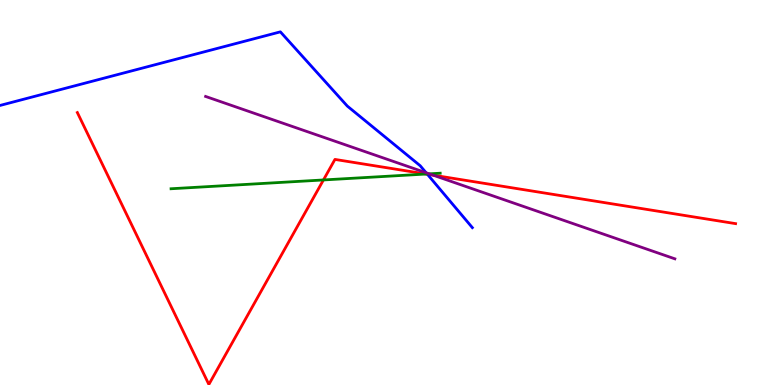[{'lines': ['blue', 'red'], 'intersections': [{'x': 5.51, 'y': 5.47}]}, {'lines': ['green', 'red'], 'intersections': [{'x': 4.17, 'y': 5.33}, {'x': 5.5, 'y': 5.48}]}, {'lines': ['purple', 'red'], 'intersections': [{'x': 5.59, 'y': 5.45}]}, {'lines': ['blue', 'green'], 'intersections': [{'x': 5.51, 'y': 5.48}]}, {'lines': ['blue', 'purple'], 'intersections': [{'x': 5.5, 'y': 5.51}]}, {'lines': ['green', 'purple'], 'intersections': [{'x': 5.54, 'y': 5.48}]}]